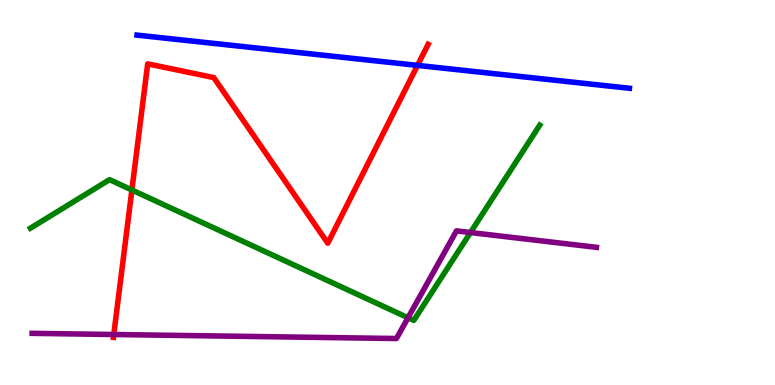[{'lines': ['blue', 'red'], 'intersections': [{'x': 5.39, 'y': 8.3}]}, {'lines': ['green', 'red'], 'intersections': [{'x': 1.7, 'y': 5.07}]}, {'lines': ['purple', 'red'], 'intersections': [{'x': 1.47, 'y': 1.31}]}, {'lines': ['blue', 'green'], 'intersections': []}, {'lines': ['blue', 'purple'], 'intersections': []}, {'lines': ['green', 'purple'], 'intersections': [{'x': 5.26, 'y': 1.75}, {'x': 6.07, 'y': 3.96}]}]